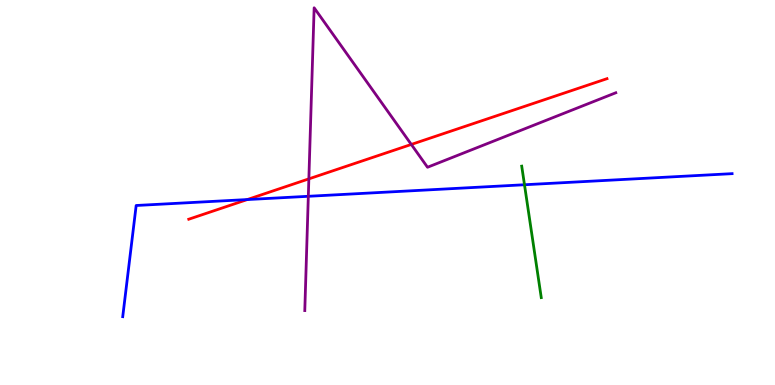[{'lines': ['blue', 'red'], 'intersections': [{'x': 3.19, 'y': 4.82}]}, {'lines': ['green', 'red'], 'intersections': []}, {'lines': ['purple', 'red'], 'intersections': [{'x': 3.99, 'y': 5.35}, {'x': 5.31, 'y': 6.25}]}, {'lines': ['blue', 'green'], 'intersections': [{'x': 6.77, 'y': 5.2}]}, {'lines': ['blue', 'purple'], 'intersections': [{'x': 3.98, 'y': 4.9}]}, {'lines': ['green', 'purple'], 'intersections': []}]